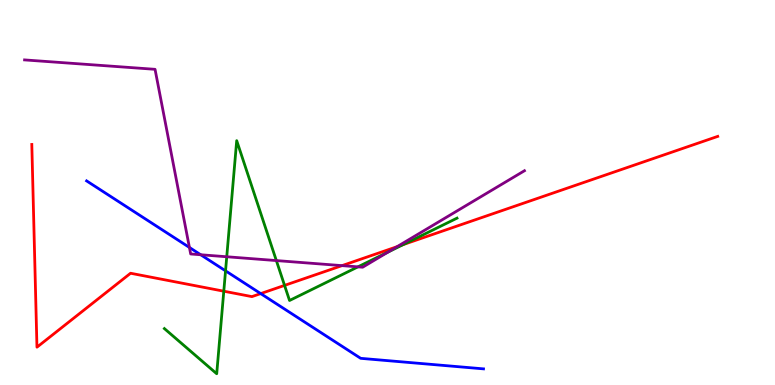[{'lines': ['blue', 'red'], 'intersections': [{'x': 3.36, 'y': 2.37}]}, {'lines': ['green', 'red'], 'intersections': [{'x': 2.89, 'y': 2.44}, {'x': 3.67, 'y': 2.59}, {'x': 5.2, 'y': 3.65}]}, {'lines': ['purple', 'red'], 'intersections': [{'x': 4.41, 'y': 3.1}, {'x': 5.12, 'y': 3.59}]}, {'lines': ['blue', 'green'], 'intersections': [{'x': 2.91, 'y': 2.97}]}, {'lines': ['blue', 'purple'], 'intersections': [{'x': 2.44, 'y': 3.57}, {'x': 2.59, 'y': 3.38}]}, {'lines': ['green', 'purple'], 'intersections': [{'x': 2.93, 'y': 3.33}, {'x': 3.57, 'y': 3.23}, {'x': 4.62, 'y': 3.07}, {'x': 5.01, 'y': 3.46}]}]